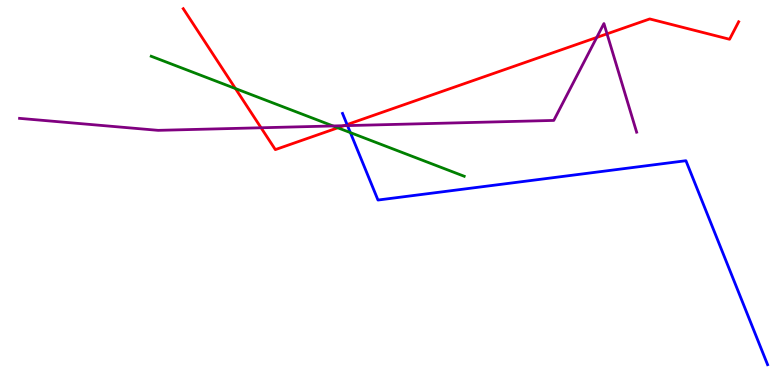[{'lines': ['blue', 'red'], 'intersections': [{'x': 4.48, 'y': 6.76}]}, {'lines': ['green', 'red'], 'intersections': [{'x': 3.04, 'y': 7.7}, {'x': 4.36, 'y': 6.68}]}, {'lines': ['purple', 'red'], 'intersections': [{'x': 3.37, 'y': 6.68}, {'x': 4.44, 'y': 6.74}, {'x': 7.7, 'y': 9.03}, {'x': 7.83, 'y': 9.12}]}, {'lines': ['blue', 'green'], 'intersections': [{'x': 4.52, 'y': 6.56}]}, {'lines': ['blue', 'purple'], 'intersections': [{'x': 4.48, 'y': 6.74}]}, {'lines': ['green', 'purple'], 'intersections': [{'x': 4.3, 'y': 6.73}]}]